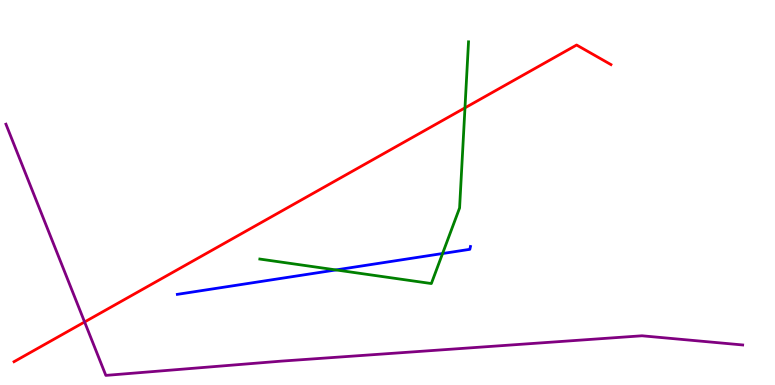[{'lines': ['blue', 'red'], 'intersections': []}, {'lines': ['green', 'red'], 'intersections': [{'x': 6.0, 'y': 7.2}]}, {'lines': ['purple', 'red'], 'intersections': [{'x': 1.09, 'y': 1.64}]}, {'lines': ['blue', 'green'], 'intersections': [{'x': 4.34, 'y': 2.99}, {'x': 5.71, 'y': 3.42}]}, {'lines': ['blue', 'purple'], 'intersections': []}, {'lines': ['green', 'purple'], 'intersections': []}]